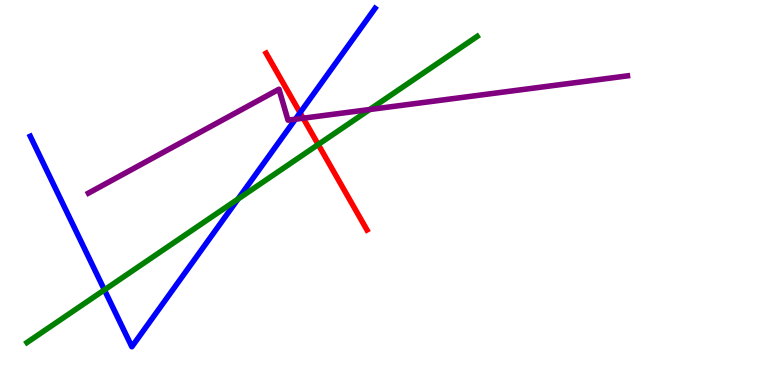[{'lines': ['blue', 'red'], 'intersections': [{'x': 3.87, 'y': 7.07}]}, {'lines': ['green', 'red'], 'intersections': [{'x': 4.11, 'y': 6.25}]}, {'lines': ['purple', 'red'], 'intersections': [{'x': 3.91, 'y': 6.93}]}, {'lines': ['blue', 'green'], 'intersections': [{'x': 1.35, 'y': 2.47}, {'x': 3.07, 'y': 4.83}]}, {'lines': ['blue', 'purple'], 'intersections': [{'x': 3.81, 'y': 6.9}]}, {'lines': ['green', 'purple'], 'intersections': [{'x': 4.77, 'y': 7.16}]}]